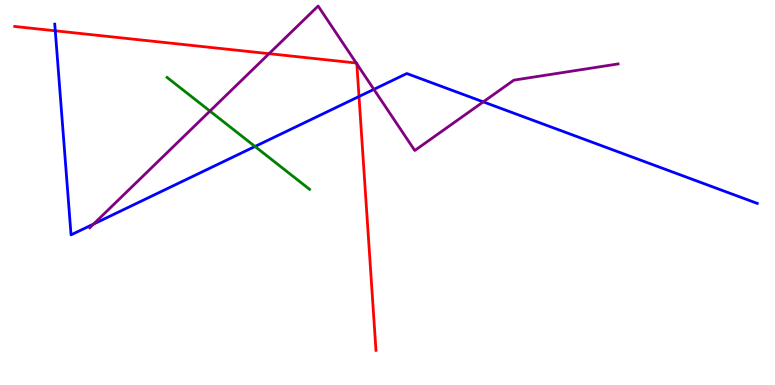[{'lines': ['blue', 'red'], 'intersections': [{'x': 0.713, 'y': 9.2}, {'x': 4.63, 'y': 7.49}]}, {'lines': ['green', 'red'], 'intersections': []}, {'lines': ['purple', 'red'], 'intersections': [{'x': 3.47, 'y': 8.61}, {'x': 4.6, 'y': 8.36}, {'x': 4.6, 'y': 8.34}]}, {'lines': ['blue', 'green'], 'intersections': [{'x': 3.29, 'y': 6.2}]}, {'lines': ['blue', 'purple'], 'intersections': [{'x': 1.21, 'y': 4.18}, {'x': 4.82, 'y': 7.68}, {'x': 6.24, 'y': 7.35}]}, {'lines': ['green', 'purple'], 'intersections': [{'x': 2.71, 'y': 7.11}]}]